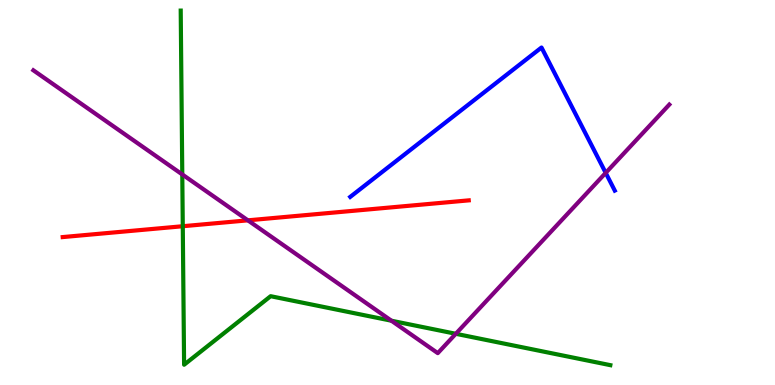[{'lines': ['blue', 'red'], 'intersections': []}, {'lines': ['green', 'red'], 'intersections': [{'x': 2.36, 'y': 4.12}]}, {'lines': ['purple', 'red'], 'intersections': [{'x': 3.2, 'y': 4.28}]}, {'lines': ['blue', 'green'], 'intersections': []}, {'lines': ['blue', 'purple'], 'intersections': [{'x': 7.82, 'y': 5.51}]}, {'lines': ['green', 'purple'], 'intersections': [{'x': 2.35, 'y': 5.47}, {'x': 5.05, 'y': 1.67}, {'x': 5.88, 'y': 1.33}]}]